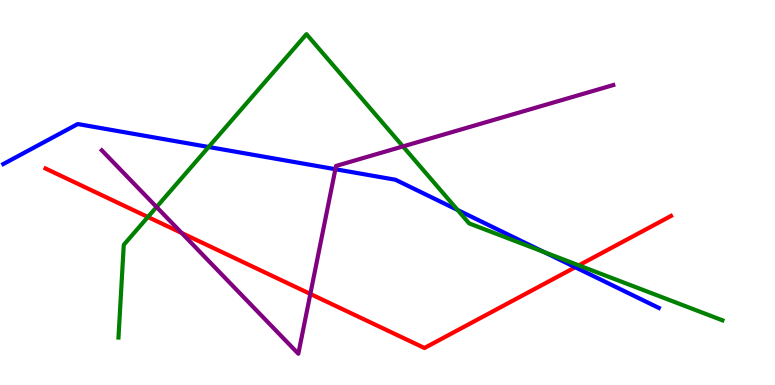[{'lines': ['blue', 'red'], 'intersections': [{'x': 7.42, 'y': 3.06}]}, {'lines': ['green', 'red'], 'intersections': [{'x': 1.91, 'y': 4.36}, {'x': 7.47, 'y': 3.11}]}, {'lines': ['purple', 'red'], 'intersections': [{'x': 2.34, 'y': 3.95}, {'x': 4.0, 'y': 2.37}]}, {'lines': ['blue', 'green'], 'intersections': [{'x': 2.69, 'y': 6.18}, {'x': 5.9, 'y': 4.55}, {'x': 7.02, 'y': 3.45}]}, {'lines': ['blue', 'purple'], 'intersections': [{'x': 4.33, 'y': 5.6}]}, {'lines': ['green', 'purple'], 'intersections': [{'x': 2.02, 'y': 4.62}, {'x': 5.2, 'y': 6.2}]}]